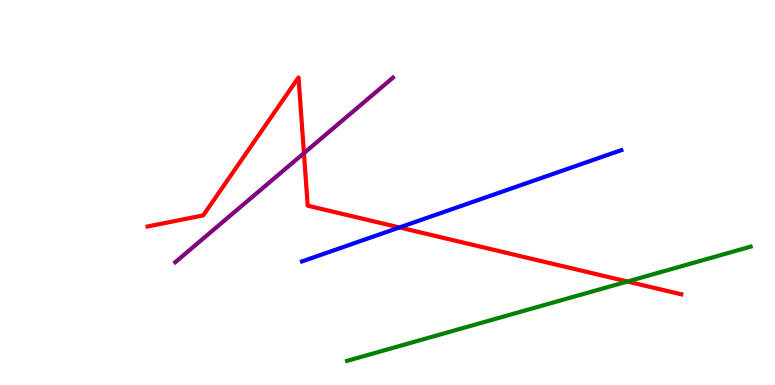[{'lines': ['blue', 'red'], 'intersections': [{'x': 5.15, 'y': 4.09}]}, {'lines': ['green', 'red'], 'intersections': [{'x': 8.1, 'y': 2.69}]}, {'lines': ['purple', 'red'], 'intersections': [{'x': 3.92, 'y': 6.02}]}, {'lines': ['blue', 'green'], 'intersections': []}, {'lines': ['blue', 'purple'], 'intersections': []}, {'lines': ['green', 'purple'], 'intersections': []}]